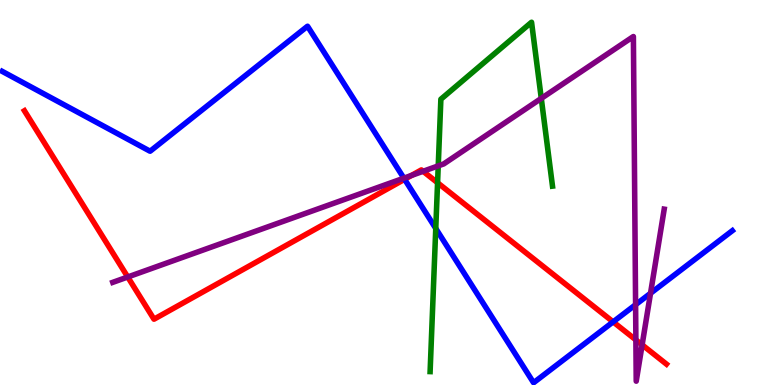[{'lines': ['blue', 'red'], 'intersections': [{'x': 5.22, 'y': 5.34}, {'x': 7.91, 'y': 1.64}]}, {'lines': ['green', 'red'], 'intersections': [{'x': 5.65, 'y': 5.25}]}, {'lines': ['purple', 'red'], 'intersections': [{'x': 1.65, 'y': 2.81}, {'x': 5.31, 'y': 5.44}, {'x': 5.46, 'y': 5.55}, {'x': 8.2, 'y': 1.17}, {'x': 8.29, 'y': 1.04}]}, {'lines': ['blue', 'green'], 'intersections': [{'x': 5.62, 'y': 4.07}]}, {'lines': ['blue', 'purple'], 'intersections': [{'x': 5.21, 'y': 5.37}, {'x': 8.2, 'y': 2.09}, {'x': 8.39, 'y': 2.38}]}, {'lines': ['green', 'purple'], 'intersections': [{'x': 5.65, 'y': 5.69}, {'x': 6.98, 'y': 7.44}]}]